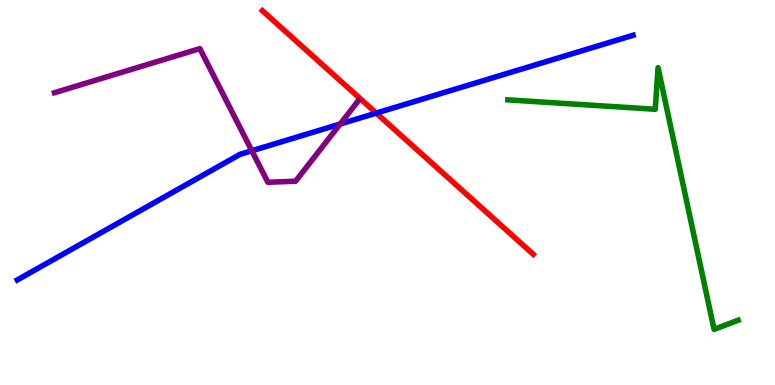[{'lines': ['blue', 'red'], 'intersections': [{'x': 4.85, 'y': 7.06}]}, {'lines': ['green', 'red'], 'intersections': []}, {'lines': ['purple', 'red'], 'intersections': []}, {'lines': ['blue', 'green'], 'intersections': []}, {'lines': ['blue', 'purple'], 'intersections': [{'x': 3.25, 'y': 6.08}, {'x': 4.39, 'y': 6.78}]}, {'lines': ['green', 'purple'], 'intersections': []}]